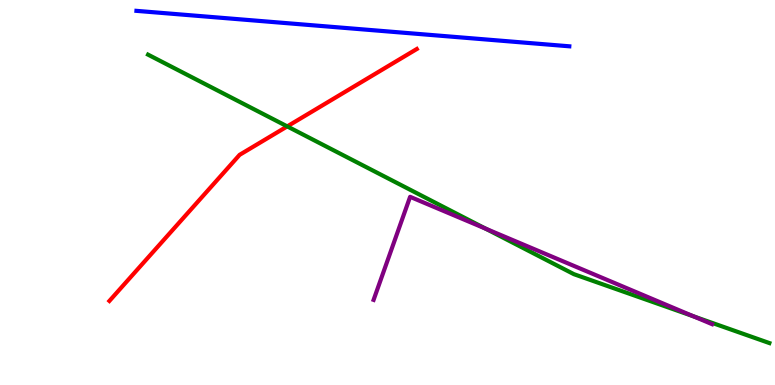[{'lines': ['blue', 'red'], 'intersections': []}, {'lines': ['green', 'red'], 'intersections': [{'x': 3.71, 'y': 6.72}]}, {'lines': ['purple', 'red'], 'intersections': []}, {'lines': ['blue', 'green'], 'intersections': []}, {'lines': ['blue', 'purple'], 'intersections': []}, {'lines': ['green', 'purple'], 'intersections': [{'x': 6.27, 'y': 4.06}, {'x': 8.95, 'y': 1.78}]}]